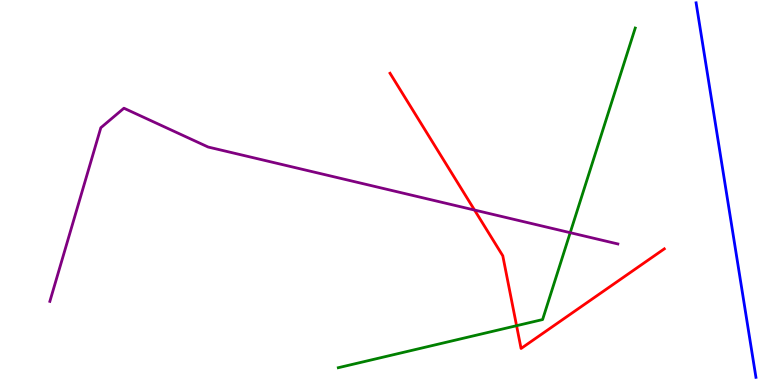[{'lines': ['blue', 'red'], 'intersections': []}, {'lines': ['green', 'red'], 'intersections': [{'x': 6.67, 'y': 1.54}]}, {'lines': ['purple', 'red'], 'intersections': [{'x': 6.12, 'y': 4.54}]}, {'lines': ['blue', 'green'], 'intersections': []}, {'lines': ['blue', 'purple'], 'intersections': []}, {'lines': ['green', 'purple'], 'intersections': [{'x': 7.36, 'y': 3.96}]}]